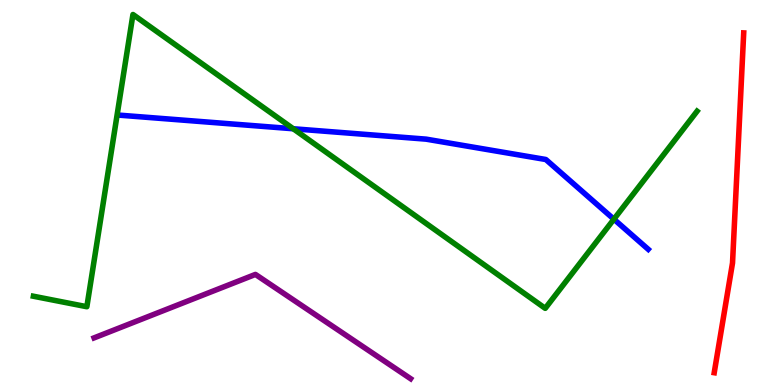[{'lines': ['blue', 'red'], 'intersections': []}, {'lines': ['green', 'red'], 'intersections': []}, {'lines': ['purple', 'red'], 'intersections': []}, {'lines': ['blue', 'green'], 'intersections': [{'x': 3.78, 'y': 6.66}, {'x': 7.92, 'y': 4.31}]}, {'lines': ['blue', 'purple'], 'intersections': []}, {'lines': ['green', 'purple'], 'intersections': []}]